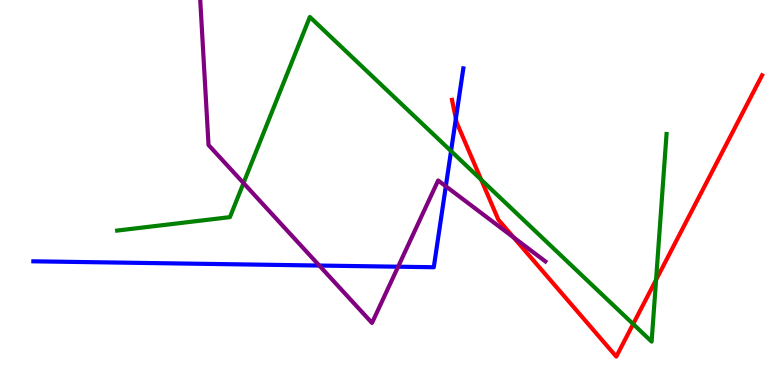[{'lines': ['blue', 'red'], 'intersections': [{'x': 5.88, 'y': 6.92}]}, {'lines': ['green', 'red'], 'intersections': [{'x': 6.21, 'y': 5.33}, {'x': 8.17, 'y': 1.58}, {'x': 8.47, 'y': 2.73}]}, {'lines': ['purple', 'red'], 'intersections': [{'x': 6.63, 'y': 3.83}]}, {'lines': ['blue', 'green'], 'intersections': [{'x': 5.82, 'y': 6.08}]}, {'lines': ['blue', 'purple'], 'intersections': [{'x': 4.12, 'y': 3.1}, {'x': 5.14, 'y': 3.07}, {'x': 5.75, 'y': 5.16}]}, {'lines': ['green', 'purple'], 'intersections': [{'x': 3.14, 'y': 5.24}]}]